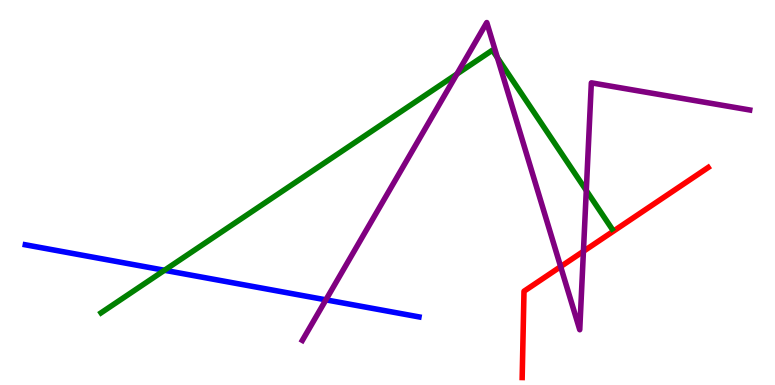[{'lines': ['blue', 'red'], 'intersections': []}, {'lines': ['green', 'red'], 'intersections': []}, {'lines': ['purple', 'red'], 'intersections': [{'x': 7.23, 'y': 3.07}, {'x': 7.53, 'y': 3.47}]}, {'lines': ['blue', 'green'], 'intersections': [{'x': 2.12, 'y': 2.98}]}, {'lines': ['blue', 'purple'], 'intersections': [{'x': 4.21, 'y': 2.21}]}, {'lines': ['green', 'purple'], 'intersections': [{'x': 5.9, 'y': 8.08}, {'x': 6.42, 'y': 8.5}, {'x': 7.57, 'y': 5.05}]}]